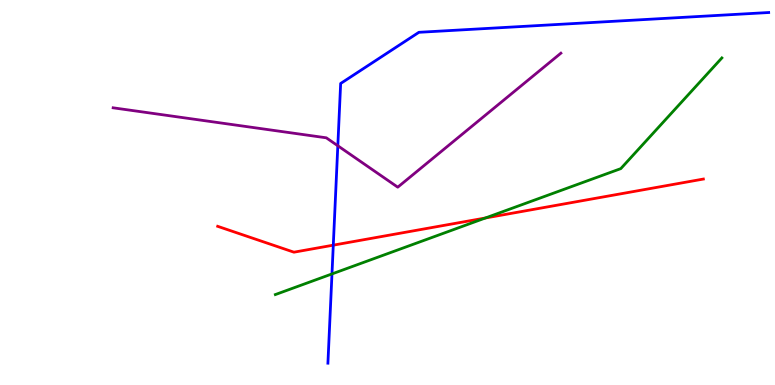[{'lines': ['blue', 'red'], 'intersections': [{'x': 4.3, 'y': 3.63}]}, {'lines': ['green', 'red'], 'intersections': [{'x': 6.26, 'y': 4.34}]}, {'lines': ['purple', 'red'], 'intersections': []}, {'lines': ['blue', 'green'], 'intersections': [{'x': 4.28, 'y': 2.89}]}, {'lines': ['blue', 'purple'], 'intersections': [{'x': 4.36, 'y': 6.21}]}, {'lines': ['green', 'purple'], 'intersections': []}]